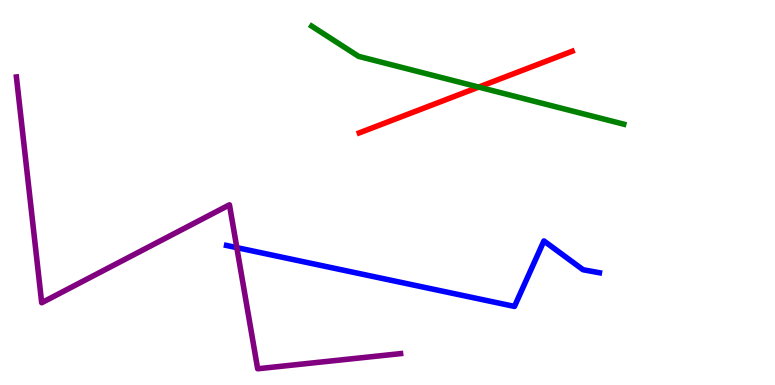[{'lines': ['blue', 'red'], 'intersections': []}, {'lines': ['green', 'red'], 'intersections': [{'x': 6.18, 'y': 7.74}]}, {'lines': ['purple', 'red'], 'intersections': []}, {'lines': ['blue', 'green'], 'intersections': []}, {'lines': ['blue', 'purple'], 'intersections': [{'x': 3.06, 'y': 3.57}]}, {'lines': ['green', 'purple'], 'intersections': []}]